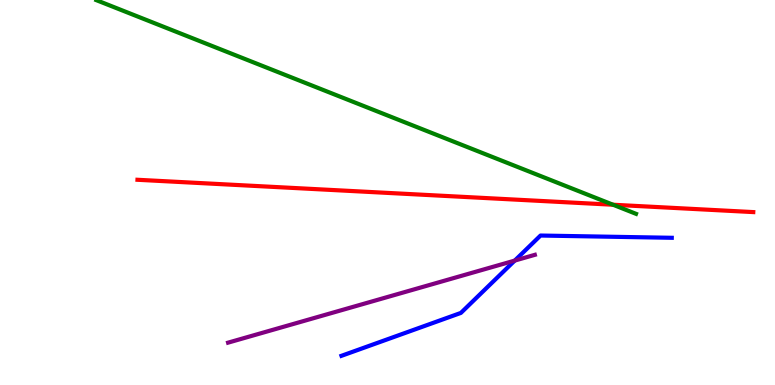[{'lines': ['blue', 'red'], 'intersections': []}, {'lines': ['green', 'red'], 'intersections': [{'x': 7.91, 'y': 4.68}]}, {'lines': ['purple', 'red'], 'intersections': []}, {'lines': ['blue', 'green'], 'intersections': []}, {'lines': ['blue', 'purple'], 'intersections': [{'x': 6.64, 'y': 3.23}]}, {'lines': ['green', 'purple'], 'intersections': []}]